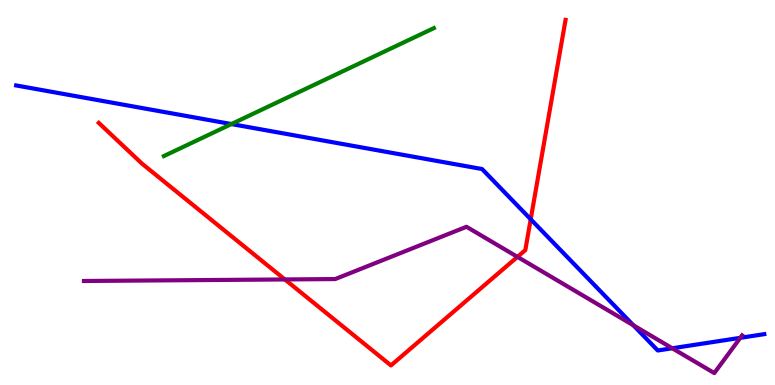[{'lines': ['blue', 'red'], 'intersections': [{'x': 6.85, 'y': 4.3}]}, {'lines': ['green', 'red'], 'intersections': []}, {'lines': ['purple', 'red'], 'intersections': [{'x': 3.68, 'y': 2.74}, {'x': 6.68, 'y': 3.33}]}, {'lines': ['blue', 'green'], 'intersections': [{'x': 2.99, 'y': 6.78}]}, {'lines': ['blue', 'purple'], 'intersections': [{'x': 8.17, 'y': 1.55}, {'x': 8.67, 'y': 0.954}, {'x': 9.55, 'y': 1.23}]}, {'lines': ['green', 'purple'], 'intersections': []}]